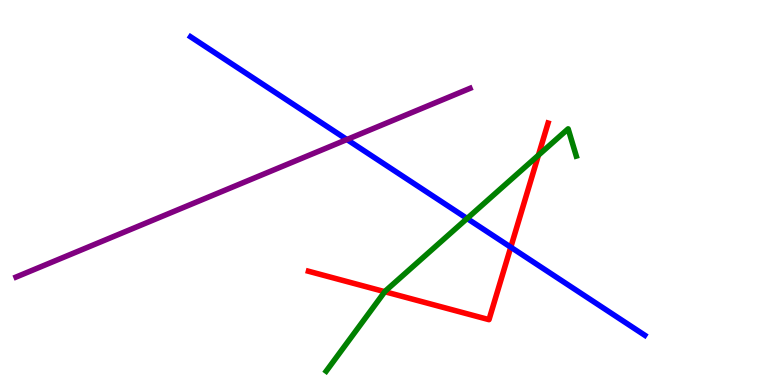[{'lines': ['blue', 'red'], 'intersections': [{'x': 6.59, 'y': 3.58}]}, {'lines': ['green', 'red'], 'intersections': [{'x': 4.97, 'y': 2.42}, {'x': 6.95, 'y': 5.97}]}, {'lines': ['purple', 'red'], 'intersections': []}, {'lines': ['blue', 'green'], 'intersections': [{'x': 6.03, 'y': 4.32}]}, {'lines': ['blue', 'purple'], 'intersections': [{'x': 4.48, 'y': 6.38}]}, {'lines': ['green', 'purple'], 'intersections': []}]